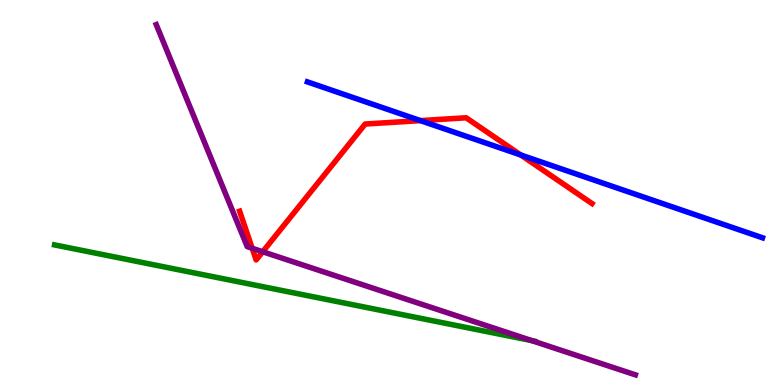[{'lines': ['blue', 'red'], 'intersections': [{'x': 5.43, 'y': 6.87}, {'x': 6.72, 'y': 5.97}]}, {'lines': ['green', 'red'], 'intersections': []}, {'lines': ['purple', 'red'], 'intersections': [{'x': 3.25, 'y': 3.55}, {'x': 3.39, 'y': 3.46}]}, {'lines': ['blue', 'green'], 'intersections': []}, {'lines': ['blue', 'purple'], 'intersections': []}, {'lines': ['green', 'purple'], 'intersections': [{'x': 6.86, 'y': 1.15}]}]